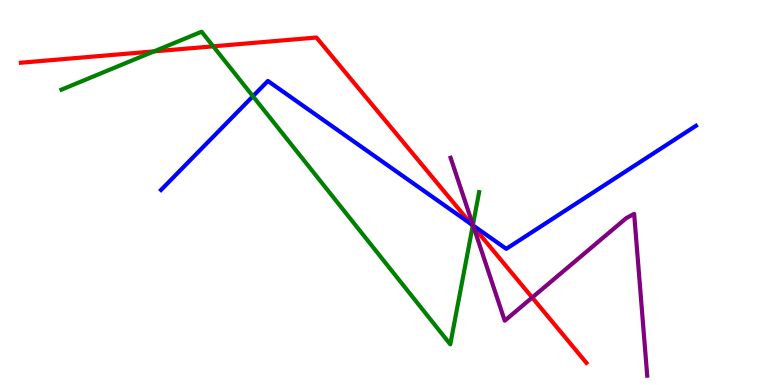[{'lines': ['blue', 'red'], 'intersections': [{'x': 6.08, 'y': 4.17}]}, {'lines': ['green', 'red'], 'intersections': [{'x': 1.99, 'y': 8.67}, {'x': 2.75, 'y': 8.8}, {'x': 6.1, 'y': 4.13}]}, {'lines': ['purple', 'red'], 'intersections': [{'x': 6.11, 'y': 4.11}, {'x': 6.87, 'y': 2.27}]}, {'lines': ['blue', 'green'], 'intersections': [{'x': 3.26, 'y': 7.5}, {'x': 6.1, 'y': 4.15}]}, {'lines': ['blue', 'purple'], 'intersections': [{'x': 6.1, 'y': 4.14}]}, {'lines': ['green', 'purple'], 'intersections': [{'x': 6.1, 'y': 4.16}]}]